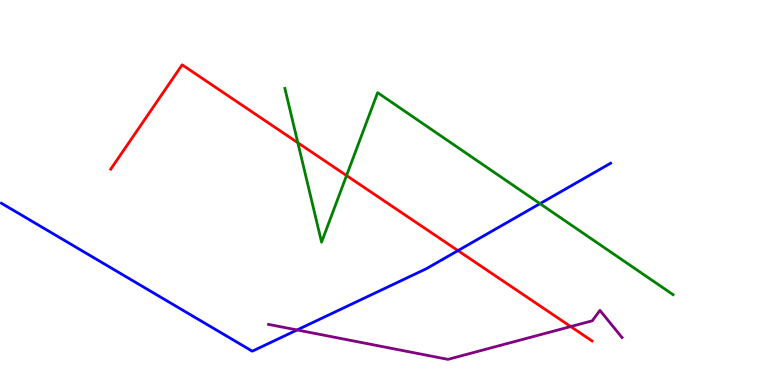[{'lines': ['blue', 'red'], 'intersections': [{'x': 5.91, 'y': 3.49}]}, {'lines': ['green', 'red'], 'intersections': [{'x': 3.84, 'y': 6.29}, {'x': 4.47, 'y': 5.44}]}, {'lines': ['purple', 'red'], 'intersections': [{'x': 7.36, 'y': 1.52}]}, {'lines': ['blue', 'green'], 'intersections': [{'x': 6.97, 'y': 4.71}]}, {'lines': ['blue', 'purple'], 'intersections': [{'x': 3.83, 'y': 1.43}]}, {'lines': ['green', 'purple'], 'intersections': []}]